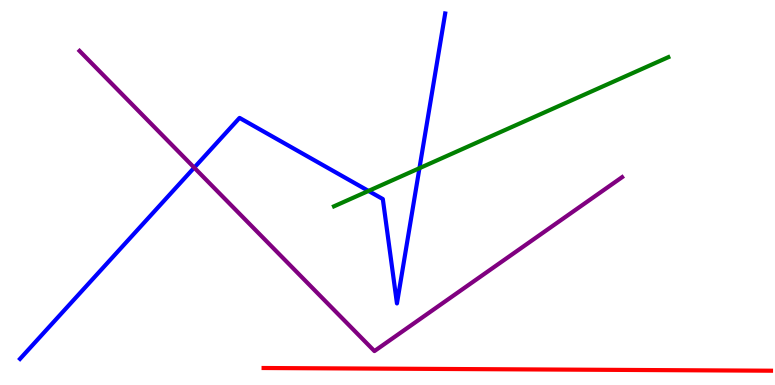[{'lines': ['blue', 'red'], 'intersections': []}, {'lines': ['green', 'red'], 'intersections': []}, {'lines': ['purple', 'red'], 'intersections': []}, {'lines': ['blue', 'green'], 'intersections': [{'x': 4.75, 'y': 5.04}, {'x': 5.41, 'y': 5.63}]}, {'lines': ['blue', 'purple'], 'intersections': [{'x': 2.51, 'y': 5.65}]}, {'lines': ['green', 'purple'], 'intersections': []}]